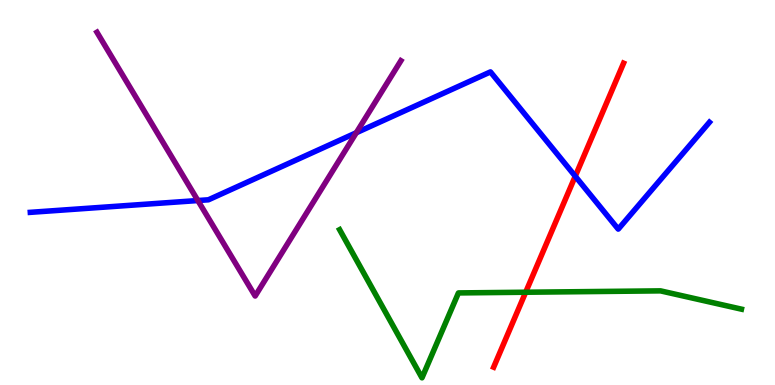[{'lines': ['blue', 'red'], 'intersections': [{'x': 7.42, 'y': 5.42}]}, {'lines': ['green', 'red'], 'intersections': [{'x': 6.78, 'y': 2.41}]}, {'lines': ['purple', 'red'], 'intersections': []}, {'lines': ['blue', 'green'], 'intersections': []}, {'lines': ['blue', 'purple'], 'intersections': [{'x': 2.55, 'y': 4.79}, {'x': 4.6, 'y': 6.55}]}, {'lines': ['green', 'purple'], 'intersections': []}]